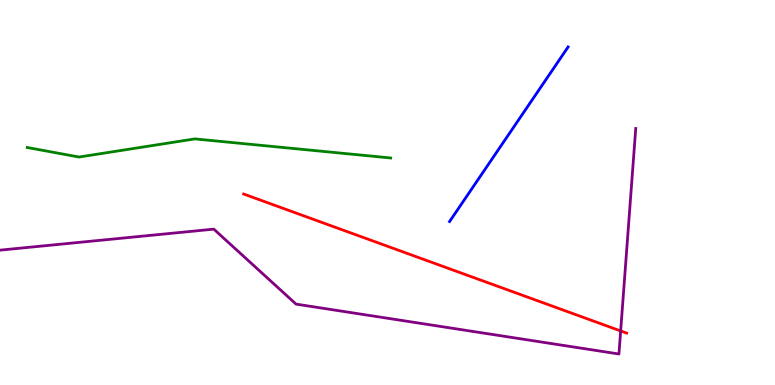[{'lines': ['blue', 'red'], 'intersections': []}, {'lines': ['green', 'red'], 'intersections': []}, {'lines': ['purple', 'red'], 'intersections': [{'x': 8.01, 'y': 1.4}]}, {'lines': ['blue', 'green'], 'intersections': []}, {'lines': ['blue', 'purple'], 'intersections': []}, {'lines': ['green', 'purple'], 'intersections': []}]